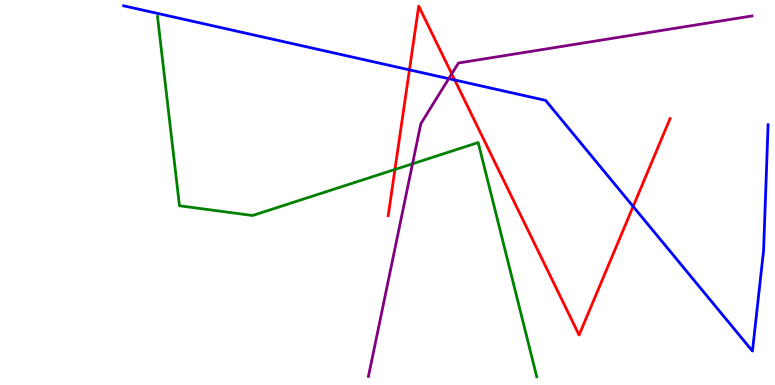[{'lines': ['blue', 'red'], 'intersections': [{'x': 5.28, 'y': 8.19}, {'x': 5.87, 'y': 7.92}, {'x': 8.17, 'y': 4.64}]}, {'lines': ['green', 'red'], 'intersections': [{'x': 5.1, 'y': 5.6}]}, {'lines': ['purple', 'red'], 'intersections': [{'x': 5.83, 'y': 8.08}]}, {'lines': ['blue', 'green'], 'intersections': []}, {'lines': ['blue', 'purple'], 'intersections': [{'x': 5.79, 'y': 7.96}]}, {'lines': ['green', 'purple'], 'intersections': [{'x': 5.32, 'y': 5.75}]}]